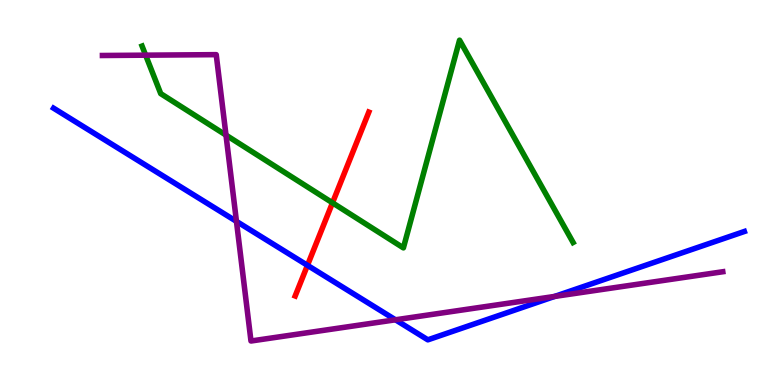[{'lines': ['blue', 'red'], 'intersections': [{'x': 3.97, 'y': 3.11}]}, {'lines': ['green', 'red'], 'intersections': [{'x': 4.29, 'y': 4.73}]}, {'lines': ['purple', 'red'], 'intersections': []}, {'lines': ['blue', 'green'], 'intersections': []}, {'lines': ['blue', 'purple'], 'intersections': [{'x': 3.05, 'y': 4.25}, {'x': 5.1, 'y': 1.69}, {'x': 7.16, 'y': 2.3}]}, {'lines': ['green', 'purple'], 'intersections': [{'x': 1.88, 'y': 8.57}, {'x': 2.92, 'y': 6.49}]}]